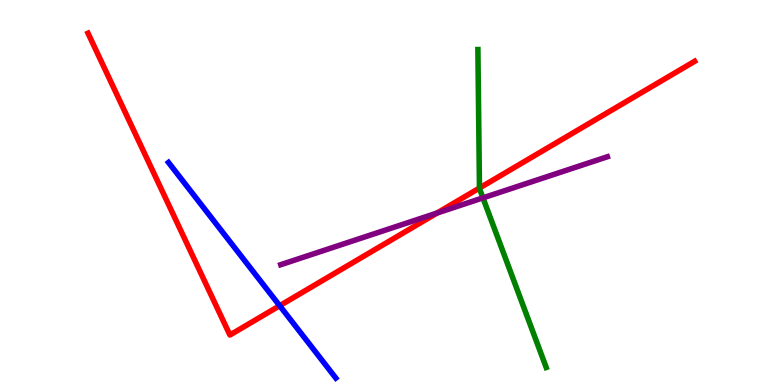[{'lines': ['blue', 'red'], 'intersections': [{'x': 3.61, 'y': 2.06}]}, {'lines': ['green', 'red'], 'intersections': [{'x': 6.19, 'y': 5.12}]}, {'lines': ['purple', 'red'], 'intersections': [{'x': 5.64, 'y': 4.47}]}, {'lines': ['blue', 'green'], 'intersections': []}, {'lines': ['blue', 'purple'], 'intersections': []}, {'lines': ['green', 'purple'], 'intersections': [{'x': 6.23, 'y': 4.86}]}]